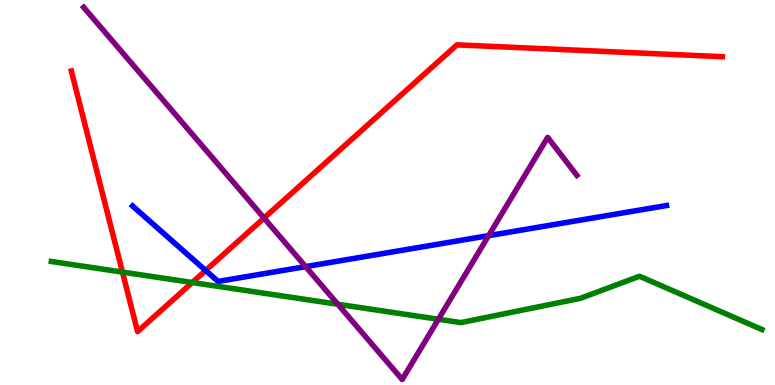[{'lines': ['blue', 'red'], 'intersections': [{'x': 2.65, 'y': 2.97}]}, {'lines': ['green', 'red'], 'intersections': [{'x': 1.58, 'y': 2.93}, {'x': 2.48, 'y': 2.66}]}, {'lines': ['purple', 'red'], 'intersections': [{'x': 3.41, 'y': 4.34}]}, {'lines': ['blue', 'green'], 'intersections': []}, {'lines': ['blue', 'purple'], 'intersections': [{'x': 3.94, 'y': 3.07}, {'x': 6.3, 'y': 3.88}]}, {'lines': ['green', 'purple'], 'intersections': [{'x': 4.36, 'y': 2.1}, {'x': 5.66, 'y': 1.71}]}]